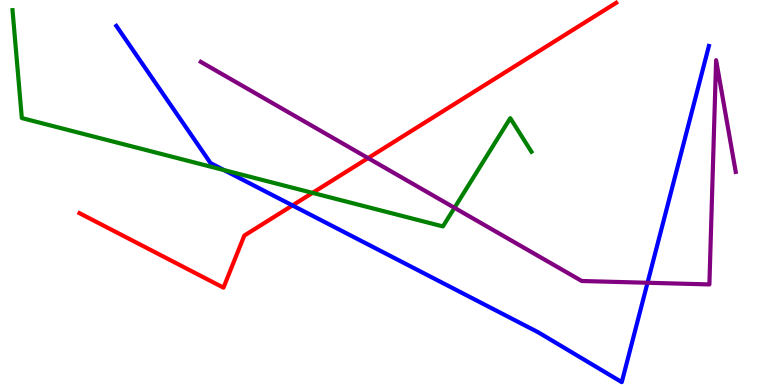[{'lines': ['blue', 'red'], 'intersections': [{'x': 3.77, 'y': 4.66}]}, {'lines': ['green', 'red'], 'intersections': [{'x': 4.03, 'y': 4.99}]}, {'lines': ['purple', 'red'], 'intersections': [{'x': 4.75, 'y': 5.89}]}, {'lines': ['blue', 'green'], 'intersections': [{'x': 2.89, 'y': 5.58}]}, {'lines': ['blue', 'purple'], 'intersections': [{'x': 8.36, 'y': 2.66}]}, {'lines': ['green', 'purple'], 'intersections': [{'x': 5.86, 'y': 4.6}]}]